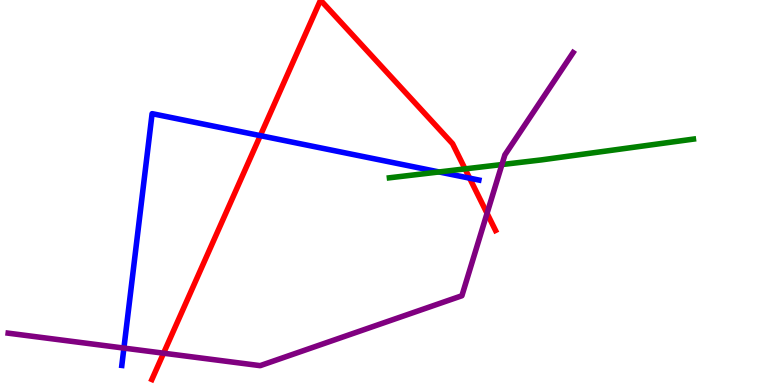[{'lines': ['blue', 'red'], 'intersections': [{'x': 3.36, 'y': 6.48}, {'x': 6.06, 'y': 5.37}]}, {'lines': ['green', 'red'], 'intersections': [{'x': 6.0, 'y': 5.61}]}, {'lines': ['purple', 'red'], 'intersections': [{'x': 2.11, 'y': 0.826}, {'x': 6.28, 'y': 4.46}]}, {'lines': ['blue', 'green'], 'intersections': [{'x': 5.67, 'y': 5.53}]}, {'lines': ['blue', 'purple'], 'intersections': [{'x': 1.6, 'y': 0.959}]}, {'lines': ['green', 'purple'], 'intersections': [{'x': 6.48, 'y': 5.73}]}]